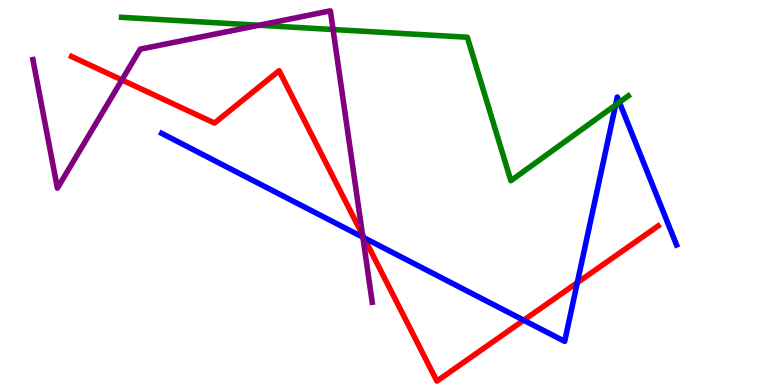[{'lines': ['blue', 'red'], 'intersections': [{'x': 4.7, 'y': 3.82}, {'x': 6.76, 'y': 1.68}, {'x': 7.45, 'y': 2.66}]}, {'lines': ['green', 'red'], 'intersections': []}, {'lines': ['purple', 'red'], 'intersections': [{'x': 1.57, 'y': 7.92}, {'x': 4.68, 'y': 3.9}]}, {'lines': ['blue', 'green'], 'intersections': [{'x': 7.94, 'y': 7.27}, {'x': 7.99, 'y': 7.34}]}, {'lines': ['blue', 'purple'], 'intersections': [{'x': 4.68, 'y': 3.84}]}, {'lines': ['green', 'purple'], 'intersections': [{'x': 3.34, 'y': 9.34}, {'x': 4.3, 'y': 9.23}]}]